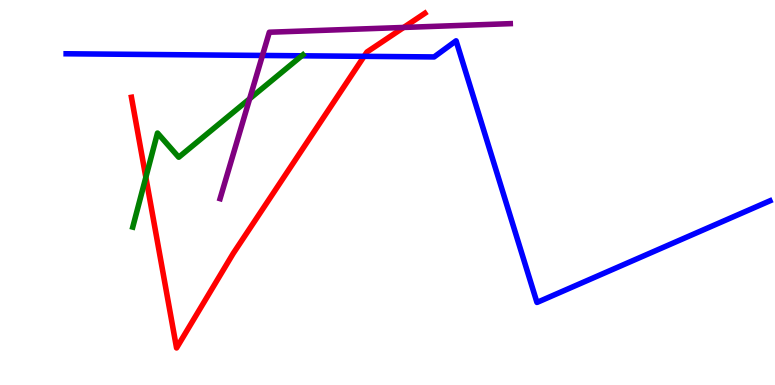[{'lines': ['blue', 'red'], 'intersections': [{'x': 4.7, 'y': 8.54}]}, {'lines': ['green', 'red'], 'intersections': [{'x': 1.88, 'y': 5.39}]}, {'lines': ['purple', 'red'], 'intersections': [{'x': 5.21, 'y': 9.29}]}, {'lines': ['blue', 'green'], 'intersections': [{'x': 3.89, 'y': 8.55}]}, {'lines': ['blue', 'purple'], 'intersections': [{'x': 3.39, 'y': 8.56}]}, {'lines': ['green', 'purple'], 'intersections': [{'x': 3.22, 'y': 7.43}]}]